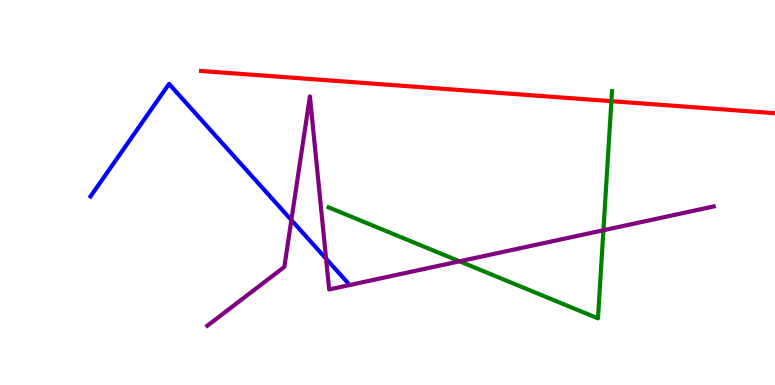[{'lines': ['blue', 'red'], 'intersections': []}, {'lines': ['green', 'red'], 'intersections': [{'x': 7.89, 'y': 7.37}]}, {'lines': ['purple', 'red'], 'intersections': []}, {'lines': ['blue', 'green'], 'intersections': []}, {'lines': ['blue', 'purple'], 'intersections': [{'x': 3.76, 'y': 4.28}, {'x': 4.21, 'y': 3.28}]}, {'lines': ['green', 'purple'], 'intersections': [{'x': 5.93, 'y': 3.21}, {'x': 7.79, 'y': 4.02}]}]